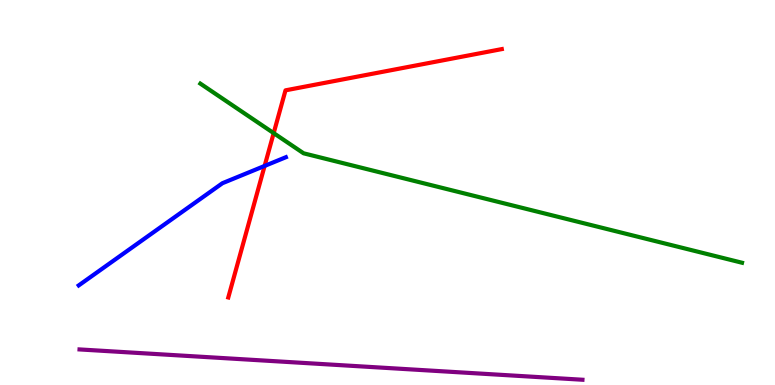[{'lines': ['blue', 'red'], 'intersections': [{'x': 3.41, 'y': 5.69}]}, {'lines': ['green', 'red'], 'intersections': [{'x': 3.53, 'y': 6.54}]}, {'lines': ['purple', 'red'], 'intersections': []}, {'lines': ['blue', 'green'], 'intersections': []}, {'lines': ['blue', 'purple'], 'intersections': []}, {'lines': ['green', 'purple'], 'intersections': []}]